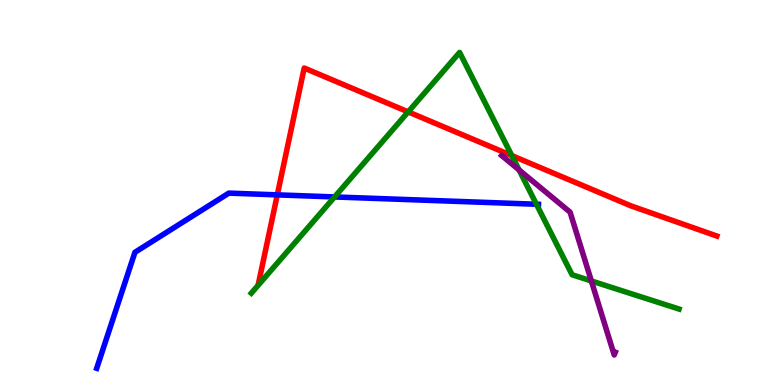[{'lines': ['blue', 'red'], 'intersections': [{'x': 3.58, 'y': 4.94}]}, {'lines': ['green', 'red'], 'intersections': [{'x': 5.27, 'y': 7.09}, {'x': 6.6, 'y': 5.96}]}, {'lines': ['purple', 'red'], 'intersections': []}, {'lines': ['blue', 'green'], 'intersections': [{'x': 4.32, 'y': 4.88}, {'x': 6.92, 'y': 4.69}]}, {'lines': ['blue', 'purple'], 'intersections': []}, {'lines': ['green', 'purple'], 'intersections': [{'x': 6.7, 'y': 5.59}, {'x': 7.63, 'y': 2.7}]}]